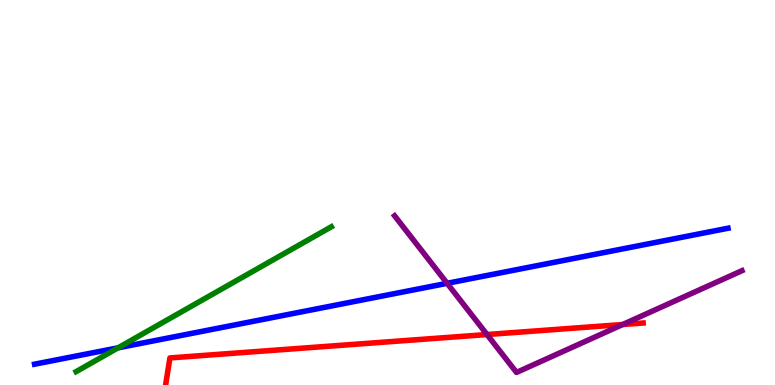[{'lines': ['blue', 'red'], 'intersections': []}, {'lines': ['green', 'red'], 'intersections': []}, {'lines': ['purple', 'red'], 'intersections': [{'x': 6.28, 'y': 1.31}, {'x': 8.03, 'y': 1.57}]}, {'lines': ['blue', 'green'], 'intersections': [{'x': 1.52, 'y': 0.965}]}, {'lines': ['blue', 'purple'], 'intersections': [{'x': 5.77, 'y': 2.64}]}, {'lines': ['green', 'purple'], 'intersections': []}]